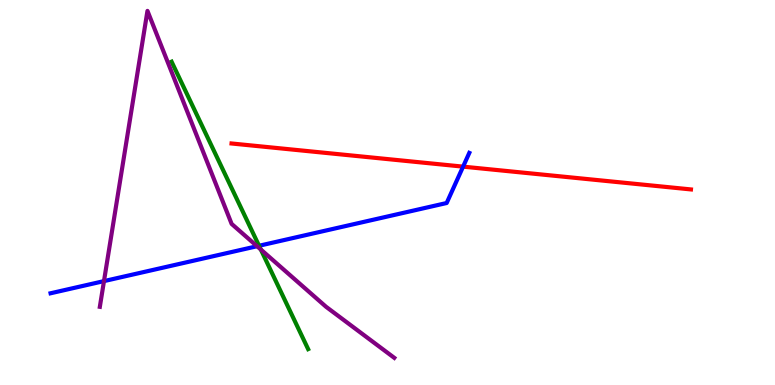[{'lines': ['blue', 'red'], 'intersections': [{'x': 5.98, 'y': 5.67}]}, {'lines': ['green', 'red'], 'intersections': []}, {'lines': ['purple', 'red'], 'intersections': []}, {'lines': ['blue', 'green'], 'intersections': [{'x': 3.34, 'y': 3.62}]}, {'lines': ['blue', 'purple'], 'intersections': [{'x': 1.34, 'y': 2.7}, {'x': 3.32, 'y': 3.6}]}, {'lines': ['green', 'purple'], 'intersections': [{'x': 3.37, 'y': 3.52}]}]